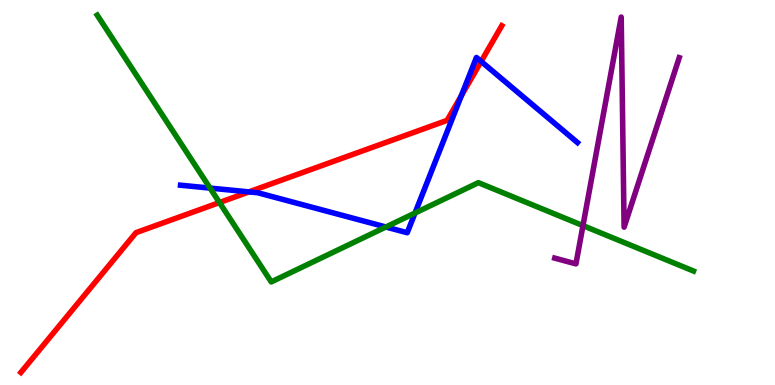[{'lines': ['blue', 'red'], 'intersections': [{'x': 3.21, 'y': 5.02}, {'x': 5.95, 'y': 7.51}, {'x': 6.21, 'y': 8.4}]}, {'lines': ['green', 'red'], 'intersections': [{'x': 2.83, 'y': 4.74}]}, {'lines': ['purple', 'red'], 'intersections': []}, {'lines': ['blue', 'green'], 'intersections': [{'x': 2.71, 'y': 5.11}, {'x': 4.98, 'y': 4.1}, {'x': 5.35, 'y': 4.47}]}, {'lines': ['blue', 'purple'], 'intersections': []}, {'lines': ['green', 'purple'], 'intersections': [{'x': 7.52, 'y': 4.14}]}]